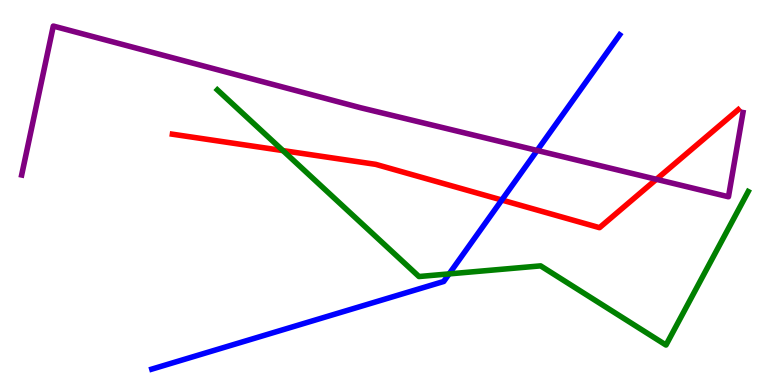[{'lines': ['blue', 'red'], 'intersections': [{'x': 6.47, 'y': 4.8}]}, {'lines': ['green', 'red'], 'intersections': [{'x': 3.65, 'y': 6.09}]}, {'lines': ['purple', 'red'], 'intersections': [{'x': 8.47, 'y': 5.34}]}, {'lines': ['blue', 'green'], 'intersections': [{'x': 5.8, 'y': 2.89}]}, {'lines': ['blue', 'purple'], 'intersections': [{'x': 6.93, 'y': 6.09}]}, {'lines': ['green', 'purple'], 'intersections': []}]